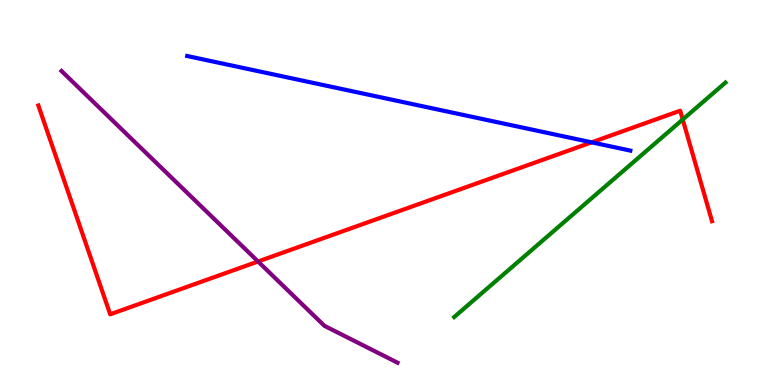[{'lines': ['blue', 'red'], 'intersections': [{'x': 7.63, 'y': 6.3}]}, {'lines': ['green', 'red'], 'intersections': [{'x': 8.81, 'y': 6.9}]}, {'lines': ['purple', 'red'], 'intersections': [{'x': 3.33, 'y': 3.21}]}, {'lines': ['blue', 'green'], 'intersections': []}, {'lines': ['blue', 'purple'], 'intersections': []}, {'lines': ['green', 'purple'], 'intersections': []}]